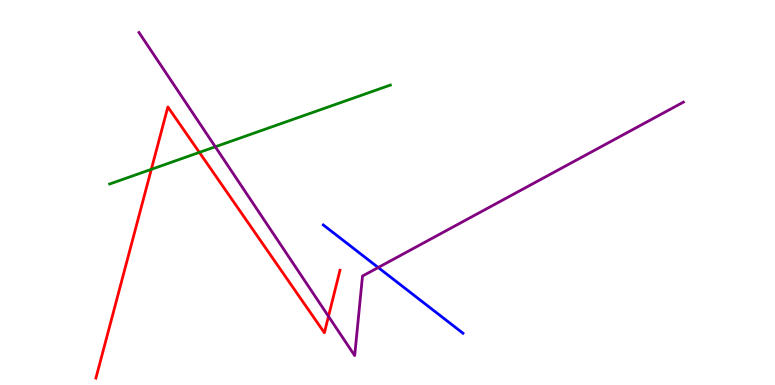[{'lines': ['blue', 'red'], 'intersections': []}, {'lines': ['green', 'red'], 'intersections': [{'x': 1.95, 'y': 5.6}, {'x': 2.57, 'y': 6.04}]}, {'lines': ['purple', 'red'], 'intersections': [{'x': 4.24, 'y': 1.78}]}, {'lines': ['blue', 'green'], 'intersections': []}, {'lines': ['blue', 'purple'], 'intersections': [{'x': 4.88, 'y': 3.05}]}, {'lines': ['green', 'purple'], 'intersections': [{'x': 2.78, 'y': 6.19}]}]